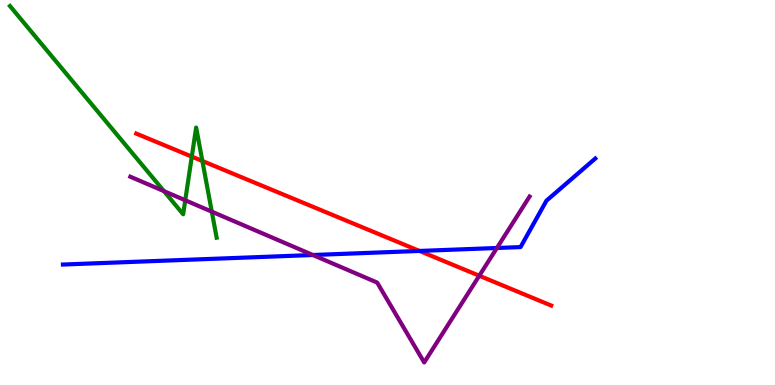[{'lines': ['blue', 'red'], 'intersections': [{'x': 5.41, 'y': 3.48}]}, {'lines': ['green', 'red'], 'intersections': [{'x': 2.47, 'y': 5.93}, {'x': 2.61, 'y': 5.82}]}, {'lines': ['purple', 'red'], 'intersections': [{'x': 6.18, 'y': 2.84}]}, {'lines': ['blue', 'green'], 'intersections': []}, {'lines': ['blue', 'purple'], 'intersections': [{'x': 4.04, 'y': 3.38}, {'x': 6.41, 'y': 3.56}]}, {'lines': ['green', 'purple'], 'intersections': [{'x': 2.12, 'y': 5.04}, {'x': 2.39, 'y': 4.8}, {'x': 2.73, 'y': 4.5}]}]